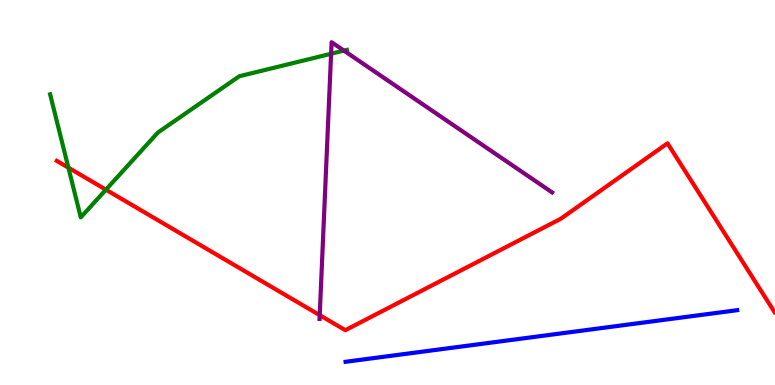[{'lines': ['blue', 'red'], 'intersections': []}, {'lines': ['green', 'red'], 'intersections': [{'x': 0.882, 'y': 5.64}, {'x': 1.37, 'y': 5.07}]}, {'lines': ['purple', 'red'], 'intersections': [{'x': 4.13, 'y': 1.81}]}, {'lines': ['blue', 'green'], 'intersections': []}, {'lines': ['blue', 'purple'], 'intersections': []}, {'lines': ['green', 'purple'], 'intersections': [{'x': 4.27, 'y': 8.6}, {'x': 4.44, 'y': 8.69}]}]